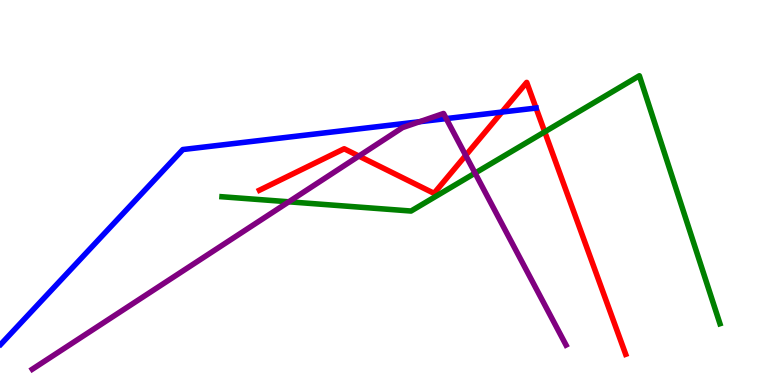[{'lines': ['blue', 'red'], 'intersections': [{'x': 6.48, 'y': 7.09}]}, {'lines': ['green', 'red'], 'intersections': [{'x': 7.03, 'y': 6.58}]}, {'lines': ['purple', 'red'], 'intersections': [{'x': 4.63, 'y': 5.95}, {'x': 6.01, 'y': 5.96}]}, {'lines': ['blue', 'green'], 'intersections': []}, {'lines': ['blue', 'purple'], 'intersections': [{'x': 5.41, 'y': 6.84}, {'x': 5.76, 'y': 6.92}]}, {'lines': ['green', 'purple'], 'intersections': [{'x': 3.73, 'y': 4.76}, {'x': 6.13, 'y': 5.5}]}]